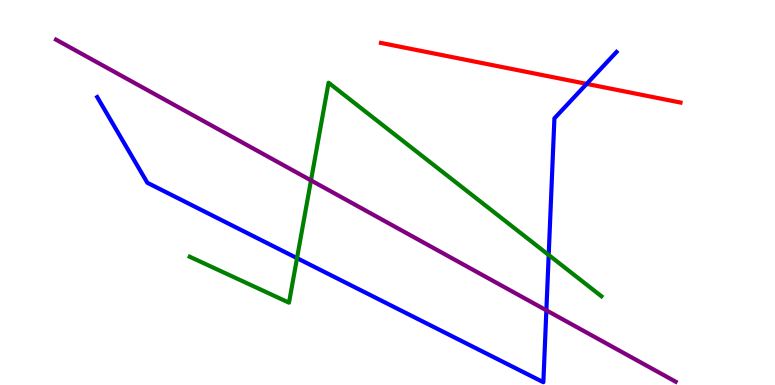[{'lines': ['blue', 'red'], 'intersections': [{'x': 7.57, 'y': 7.82}]}, {'lines': ['green', 'red'], 'intersections': []}, {'lines': ['purple', 'red'], 'intersections': []}, {'lines': ['blue', 'green'], 'intersections': [{'x': 3.83, 'y': 3.3}, {'x': 7.08, 'y': 3.38}]}, {'lines': ['blue', 'purple'], 'intersections': [{'x': 7.05, 'y': 1.94}]}, {'lines': ['green', 'purple'], 'intersections': [{'x': 4.01, 'y': 5.31}]}]